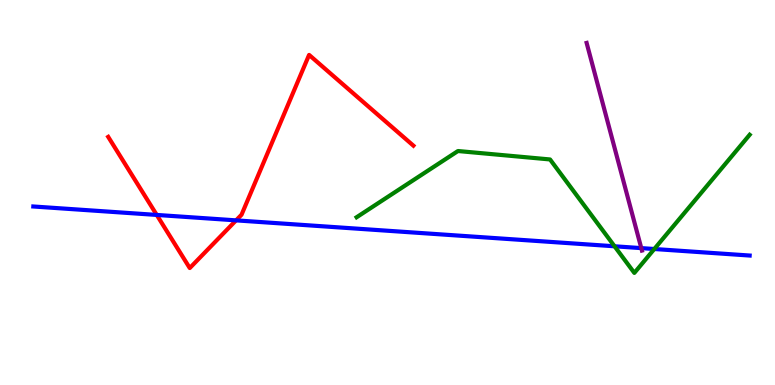[{'lines': ['blue', 'red'], 'intersections': [{'x': 2.02, 'y': 4.42}, {'x': 3.05, 'y': 4.28}]}, {'lines': ['green', 'red'], 'intersections': []}, {'lines': ['purple', 'red'], 'intersections': []}, {'lines': ['blue', 'green'], 'intersections': [{'x': 7.93, 'y': 3.6}, {'x': 8.44, 'y': 3.53}]}, {'lines': ['blue', 'purple'], 'intersections': [{'x': 8.27, 'y': 3.56}]}, {'lines': ['green', 'purple'], 'intersections': []}]